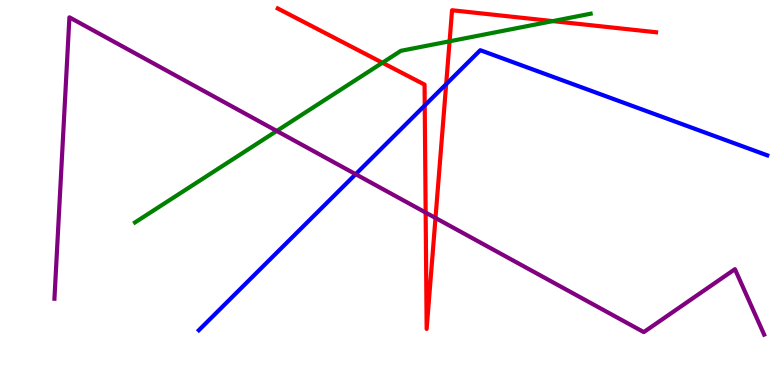[{'lines': ['blue', 'red'], 'intersections': [{'x': 5.48, 'y': 7.26}, {'x': 5.76, 'y': 7.81}]}, {'lines': ['green', 'red'], 'intersections': [{'x': 4.93, 'y': 8.37}, {'x': 5.8, 'y': 8.93}, {'x': 7.13, 'y': 9.45}]}, {'lines': ['purple', 'red'], 'intersections': [{'x': 5.49, 'y': 4.48}, {'x': 5.62, 'y': 4.34}]}, {'lines': ['blue', 'green'], 'intersections': []}, {'lines': ['blue', 'purple'], 'intersections': [{'x': 4.59, 'y': 5.48}]}, {'lines': ['green', 'purple'], 'intersections': [{'x': 3.57, 'y': 6.6}]}]